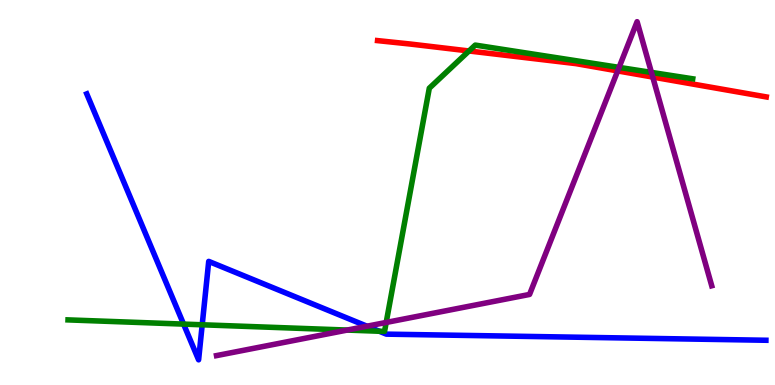[{'lines': ['blue', 'red'], 'intersections': []}, {'lines': ['green', 'red'], 'intersections': [{'x': 6.05, 'y': 8.68}]}, {'lines': ['purple', 'red'], 'intersections': [{'x': 7.97, 'y': 8.16}, {'x': 8.42, 'y': 8.0}]}, {'lines': ['blue', 'green'], 'intersections': [{'x': 2.37, 'y': 1.58}, {'x': 2.61, 'y': 1.56}, {'x': 4.89, 'y': 1.4}]}, {'lines': ['blue', 'purple'], 'intersections': [{'x': 4.74, 'y': 1.53}]}, {'lines': ['green', 'purple'], 'intersections': [{'x': 4.48, 'y': 1.43}, {'x': 4.98, 'y': 1.62}, {'x': 7.99, 'y': 8.25}, {'x': 8.41, 'y': 8.12}]}]